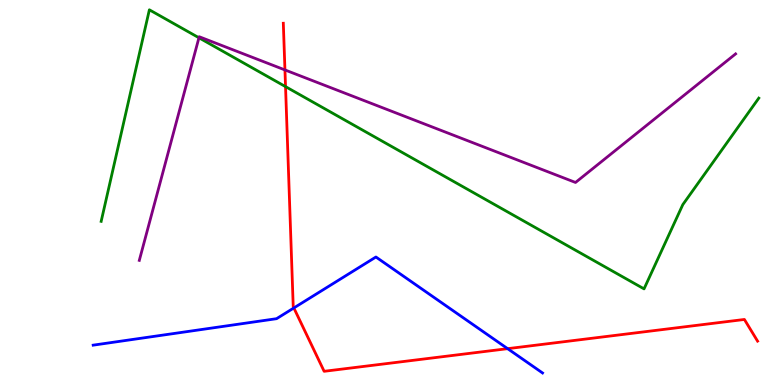[{'lines': ['blue', 'red'], 'intersections': [{'x': 3.79, 'y': 2.0}, {'x': 6.55, 'y': 0.944}]}, {'lines': ['green', 'red'], 'intersections': [{'x': 3.68, 'y': 7.75}]}, {'lines': ['purple', 'red'], 'intersections': [{'x': 3.68, 'y': 8.18}]}, {'lines': ['blue', 'green'], 'intersections': []}, {'lines': ['blue', 'purple'], 'intersections': []}, {'lines': ['green', 'purple'], 'intersections': [{'x': 2.57, 'y': 9.02}]}]